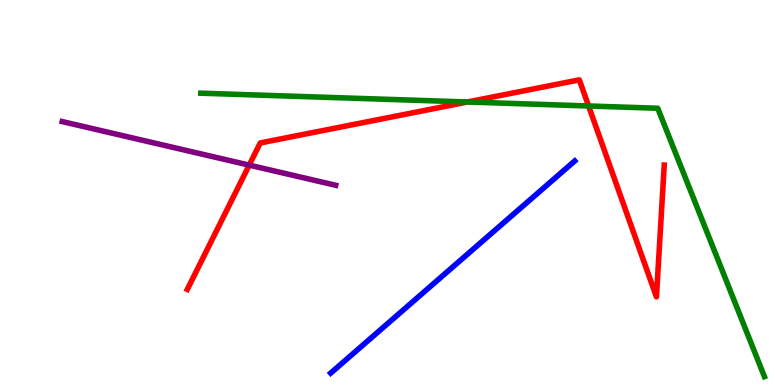[{'lines': ['blue', 'red'], 'intersections': []}, {'lines': ['green', 'red'], 'intersections': [{'x': 6.03, 'y': 7.35}, {'x': 7.59, 'y': 7.25}]}, {'lines': ['purple', 'red'], 'intersections': [{'x': 3.22, 'y': 5.71}]}, {'lines': ['blue', 'green'], 'intersections': []}, {'lines': ['blue', 'purple'], 'intersections': []}, {'lines': ['green', 'purple'], 'intersections': []}]